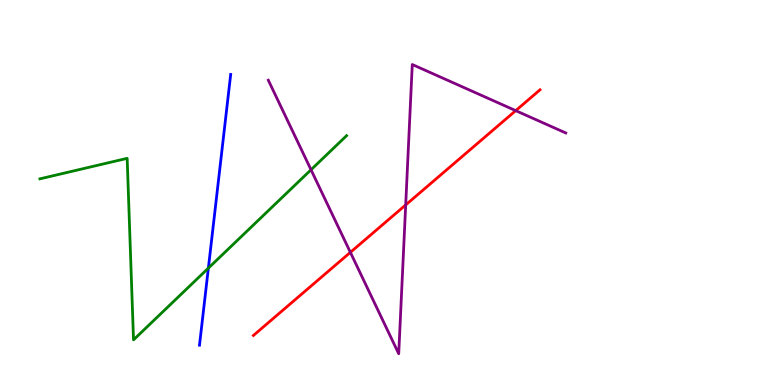[{'lines': ['blue', 'red'], 'intersections': []}, {'lines': ['green', 'red'], 'intersections': []}, {'lines': ['purple', 'red'], 'intersections': [{'x': 4.52, 'y': 3.45}, {'x': 5.23, 'y': 4.68}, {'x': 6.65, 'y': 7.13}]}, {'lines': ['blue', 'green'], 'intersections': [{'x': 2.69, 'y': 3.04}]}, {'lines': ['blue', 'purple'], 'intersections': []}, {'lines': ['green', 'purple'], 'intersections': [{'x': 4.01, 'y': 5.59}]}]